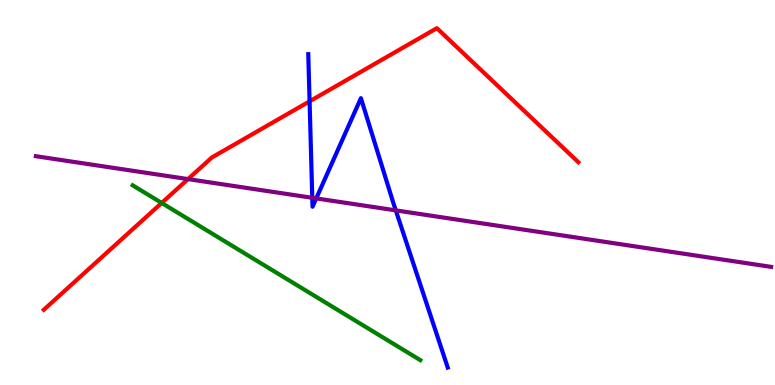[{'lines': ['blue', 'red'], 'intersections': [{'x': 3.99, 'y': 7.37}]}, {'lines': ['green', 'red'], 'intersections': [{'x': 2.09, 'y': 4.73}]}, {'lines': ['purple', 'red'], 'intersections': [{'x': 2.43, 'y': 5.35}]}, {'lines': ['blue', 'green'], 'intersections': []}, {'lines': ['blue', 'purple'], 'intersections': [{'x': 4.03, 'y': 4.86}, {'x': 4.08, 'y': 4.85}, {'x': 5.11, 'y': 4.54}]}, {'lines': ['green', 'purple'], 'intersections': []}]